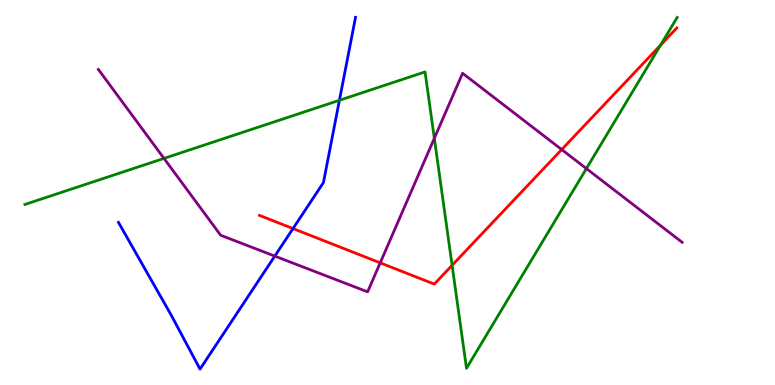[{'lines': ['blue', 'red'], 'intersections': [{'x': 3.78, 'y': 4.06}]}, {'lines': ['green', 'red'], 'intersections': [{'x': 5.83, 'y': 3.11}, {'x': 8.52, 'y': 8.83}]}, {'lines': ['purple', 'red'], 'intersections': [{'x': 4.91, 'y': 3.17}, {'x': 7.25, 'y': 6.12}]}, {'lines': ['blue', 'green'], 'intersections': [{'x': 4.38, 'y': 7.4}]}, {'lines': ['blue', 'purple'], 'intersections': [{'x': 3.55, 'y': 3.35}]}, {'lines': ['green', 'purple'], 'intersections': [{'x': 2.12, 'y': 5.89}, {'x': 5.6, 'y': 6.41}, {'x': 7.57, 'y': 5.62}]}]